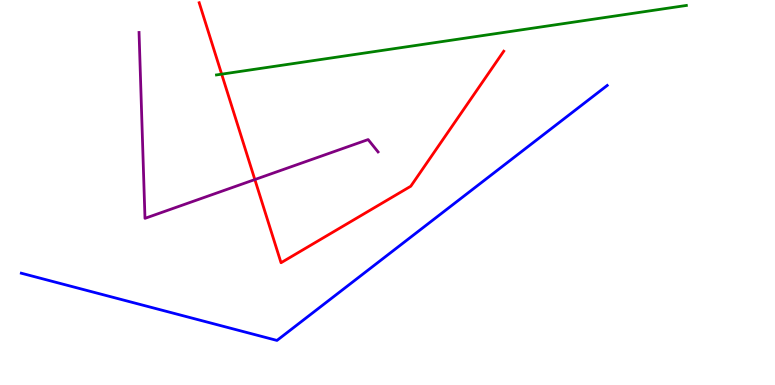[{'lines': ['blue', 'red'], 'intersections': []}, {'lines': ['green', 'red'], 'intersections': [{'x': 2.86, 'y': 8.07}]}, {'lines': ['purple', 'red'], 'intersections': [{'x': 3.29, 'y': 5.34}]}, {'lines': ['blue', 'green'], 'intersections': []}, {'lines': ['blue', 'purple'], 'intersections': []}, {'lines': ['green', 'purple'], 'intersections': []}]